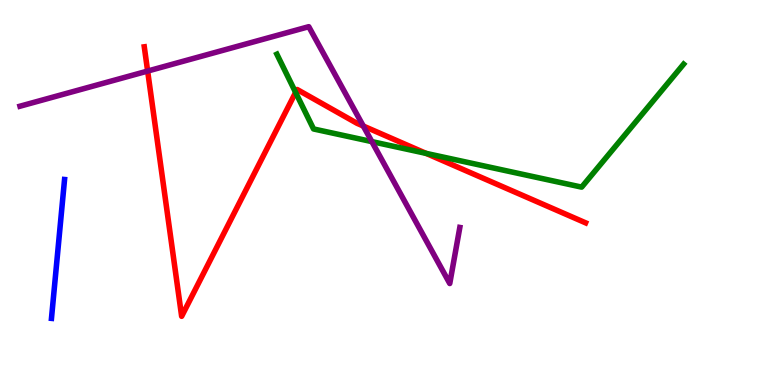[{'lines': ['blue', 'red'], 'intersections': []}, {'lines': ['green', 'red'], 'intersections': [{'x': 3.81, 'y': 7.6}, {'x': 5.5, 'y': 6.02}]}, {'lines': ['purple', 'red'], 'intersections': [{'x': 1.91, 'y': 8.15}, {'x': 4.69, 'y': 6.73}]}, {'lines': ['blue', 'green'], 'intersections': []}, {'lines': ['blue', 'purple'], 'intersections': []}, {'lines': ['green', 'purple'], 'intersections': [{'x': 4.8, 'y': 6.32}]}]